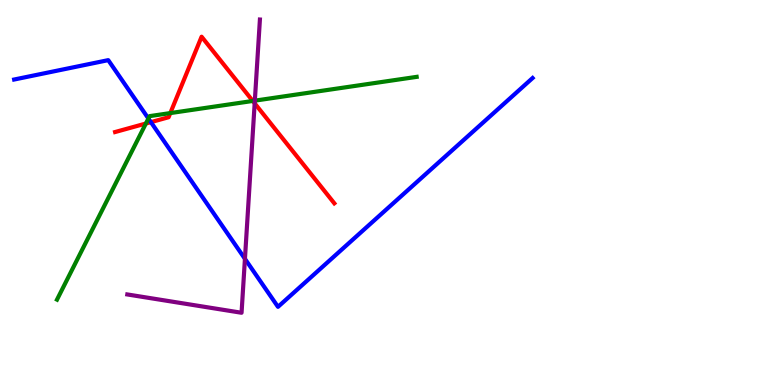[{'lines': ['blue', 'red'], 'intersections': [{'x': 1.95, 'y': 6.83}]}, {'lines': ['green', 'red'], 'intersections': [{'x': 1.88, 'y': 6.79}, {'x': 2.2, 'y': 7.06}, {'x': 3.26, 'y': 7.38}]}, {'lines': ['purple', 'red'], 'intersections': [{'x': 3.29, 'y': 7.32}]}, {'lines': ['blue', 'green'], 'intersections': [{'x': 1.91, 'y': 6.92}]}, {'lines': ['blue', 'purple'], 'intersections': [{'x': 3.16, 'y': 3.28}]}, {'lines': ['green', 'purple'], 'intersections': [{'x': 3.29, 'y': 7.39}]}]